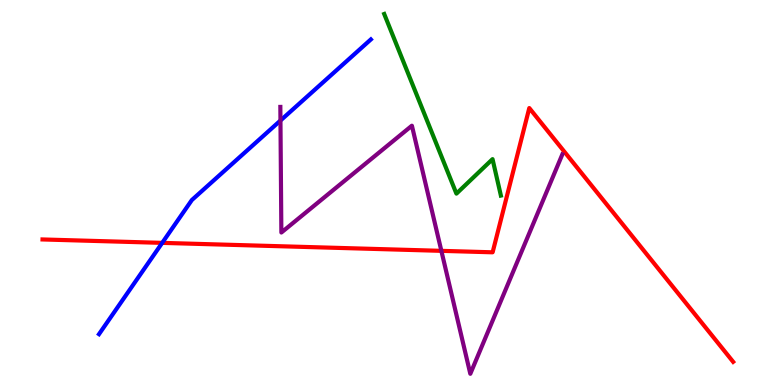[{'lines': ['blue', 'red'], 'intersections': [{'x': 2.09, 'y': 3.69}]}, {'lines': ['green', 'red'], 'intersections': []}, {'lines': ['purple', 'red'], 'intersections': [{'x': 5.7, 'y': 3.48}]}, {'lines': ['blue', 'green'], 'intersections': []}, {'lines': ['blue', 'purple'], 'intersections': [{'x': 3.62, 'y': 6.87}]}, {'lines': ['green', 'purple'], 'intersections': []}]